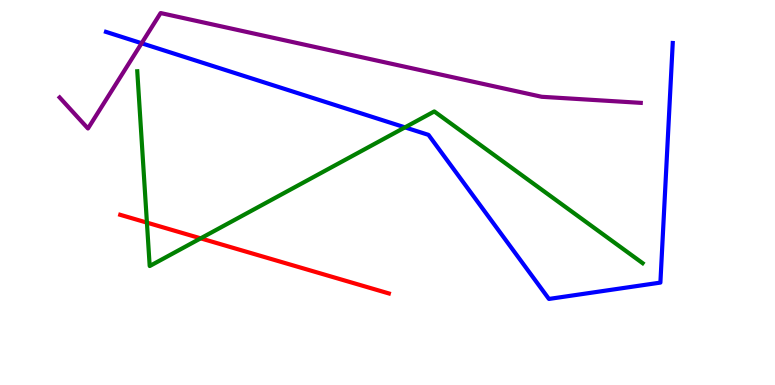[{'lines': ['blue', 'red'], 'intersections': []}, {'lines': ['green', 'red'], 'intersections': [{'x': 1.9, 'y': 4.22}, {'x': 2.59, 'y': 3.81}]}, {'lines': ['purple', 'red'], 'intersections': []}, {'lines': ['blue', 'green'], 'intersections': [{'x': 5.23, 'y': 6.69}]}, {'lines': ['blue', 'purple'], 'intersections': [{'x': 1.83, 'y': 8.88}]}, {'lines': ['green', 'purple'], 'intersections': []}]